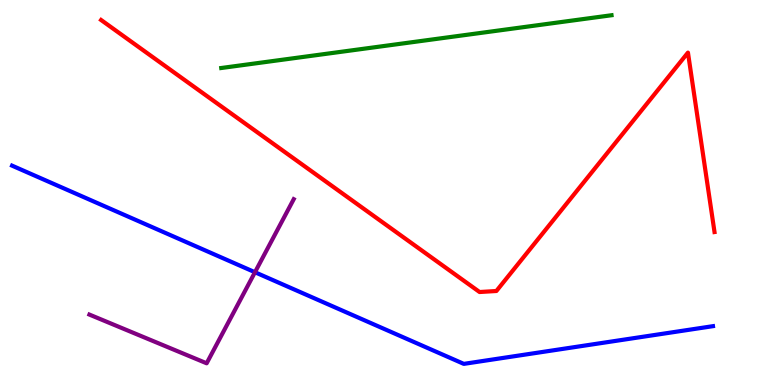[{'lines': ['blue', 'red'], 'intersections': []}, {'lines': ['green', 'red'], 'intersections': []}, {'lines': ['purple', 'red'], 'intersections': []}, {'lines': ['blue', 'green'], 'intersections': []}, {'lines': ['blue', 'purple'], 'intersections': [{'x': 3.29, 'y': 2.93}]}, {'lines': ['green', 'purple'], 'intersections': []}]